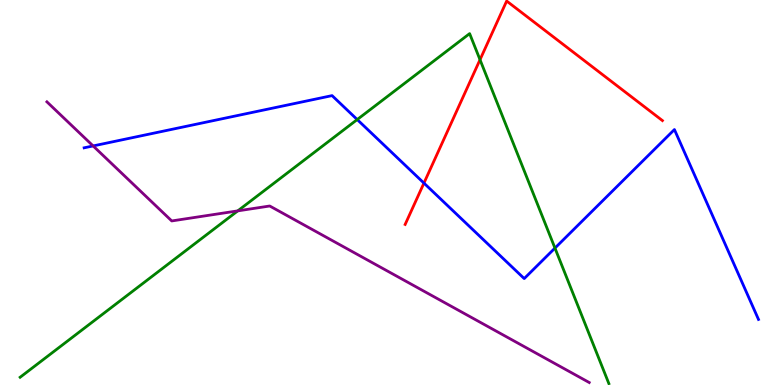[{'lines': ['blue', 'red'], 'intersections': [{'x': 5.47, 'y': 5.24}]}, {'lines': ['green', 'red'], 'intersections': [{'x': 6.19, 'y': 8.45}]}, {'lines': ['purple', 'red'], 'intersections': []}, {'lines': ['blue', 'green'], 'intersections': [{'x': 4.61, 'y': 6.89}, {'x': 7.16, 'y': 3.56}]}, {'lines': ['blue', 'purple'], 'intersections': [{'x': 1.2, 'y': 6.21}]}, {'lines': ['green', 'purple'], 'intersections': [{'x': 3.07, 'y': 4.52}]}]